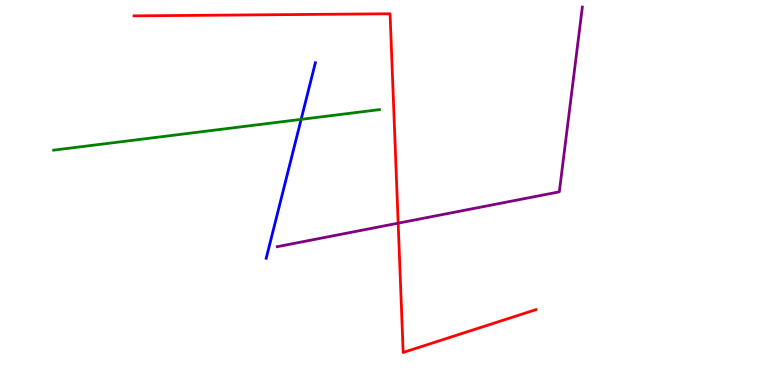[{'lines': ['blue', 'red'], 'intersections': []}, {'lines': ['green', 'red'], 'intersections': []}, {'lines': ['purple', 'red'], 'intersections': [{'x': 5.14, 'y': 4.2}]}, {'lines': ['blue', 'green'], 'intersections': [{'x': 3.89, 'y': 6.9}]}, {'lines': ['blue', 'purple'], 'intersections': []}, {'lines': ['green', 'purple'], 'intersections': []}]